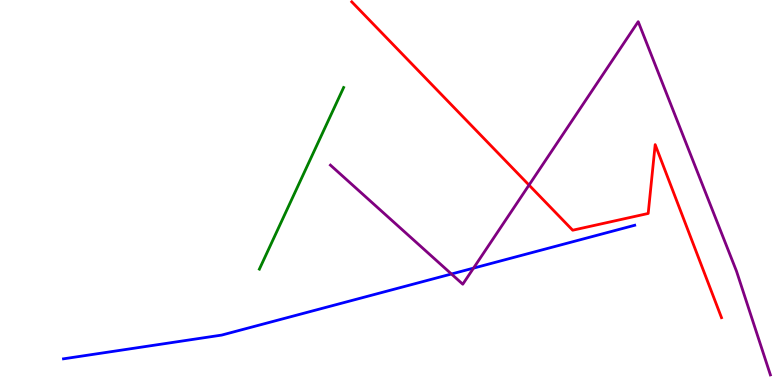[{'lines': ['blue', 'red'], 'intersections': []}, {'lines': ['green', 'red'], 'intersections': []}, {'lines': ['purple', 'red'], 'intersections': [{'x': 6.83, 'y': 5.19}]}, {'lines': ['blue', 'green'], 'intersections': []}, {'lines': ['blue', 'purple'], 'intersections': [{'x': 5.82, 'y': 2.88}, {'x': 6.11, 'y': 3.04}]}, {'lines': ['green', 'purple'], 'intersections': []}]